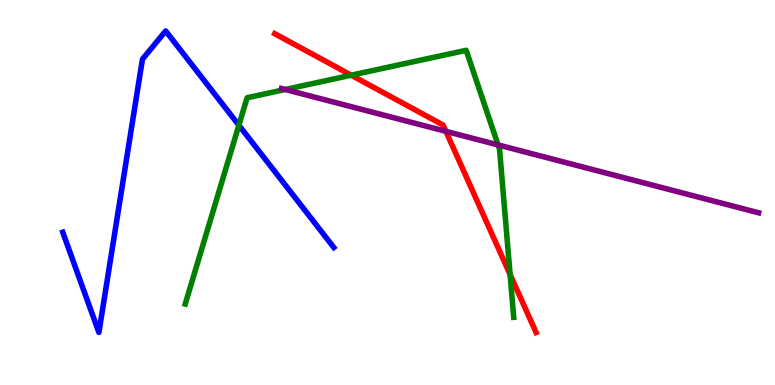[{'lines': ['blue', 'red'], 'intersections': []}, {'lines': ['green', 'red'], 'intersections': [{'x': 4.53, 'y': 8.05}, {'x': 6.58, 'y': 2.87}]}, {'lines': ['purple', 'red'], 'intersections': [{'x': 5.75, 'y': 6.59}]}, {'lines': ['blue', 'green'], 'intersections': [{'x': 3.08, 'y': 6.75}]}, {'lines': ['blue', 'purple'], 'intersections': []}, {'lines': ['green', 'purple'], 'intersections': [{'x': 3.68, 'y': 7.68}, {'x': 6.43, 'y': 6.24}]}]